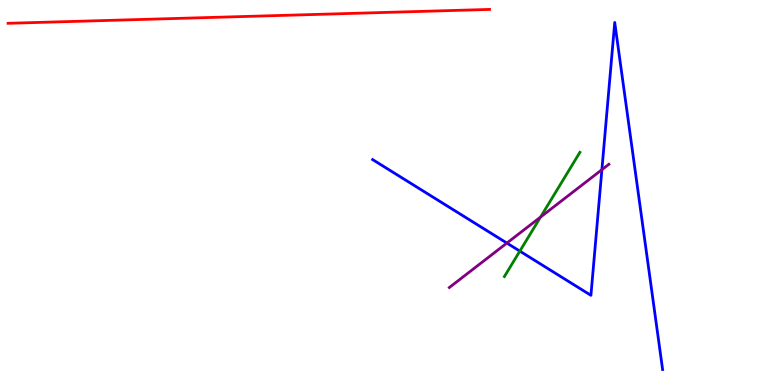[{'lines': ['blue', 'red'], 'intersections': []}, {'lines': ['green', 'red'], 'intersections': []}, {'lines': ['purple', 'red'], 'intersections': []}, {'lines': ['blue', 'green'], 'intersections': [{'x': 6.71, 'y': 3.48}]}, {'lines': ['blue', 'purple'], 'intersections': [{'x': 6.54, 'y': 3.69}, {'x': 7.77, 'y': 5.59}]}, {'lines': ['green', 'purple'], 'intersections': [{'x': 6.97, 'y': 4.36}]}]